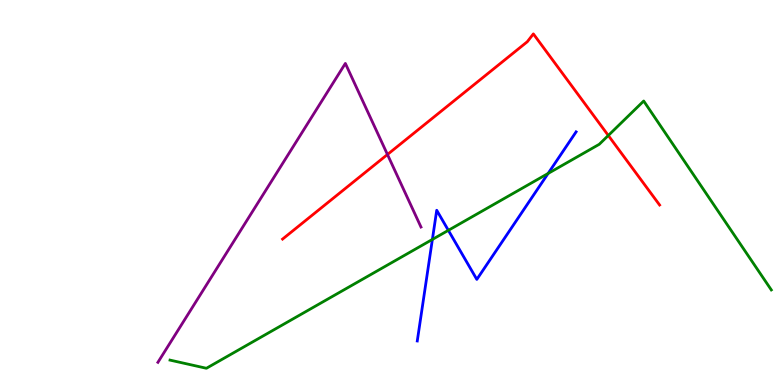[{'lines': ['blue', 'red'], 'intersections': []}, {'lines': ['green', 'red'], 'intersections': [{'x': 7.85, 'y': 6.48}]}, {'lines': ['purple', 'red'], 'intersections': [{'x': 5.0, 'y': 5.99}]}, {'lines': ['blue', 'green'], 'intersections': [{'x': 5.58, 'y': 3.78}, {'x': 5.79, 'y': 4.02}, {'x': 7.07, 'y': 5.49}]}, {'lines': ['blue', 'purple'], 'intersections': []}, {'lines': ['green', 'purple'], 'intersections': []}]